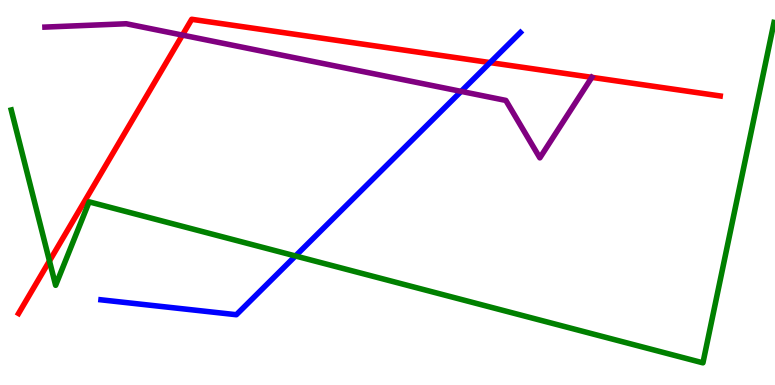[{'lines': ['blue', 'red'], 'intersections': [{'x': 6.32, 'y': 8.37}]}, {'lines': ['green', 'red'], 'intersections': [{'x': 0.638, 'y': 3.22}]}, {'lines': ['purple', 'red'], 'intersections': [{'x': 2.35, 'y': 9.09}, {'x': 7.64, 'y': 7.99}]}, {'lines': ['blue', 'green'], 'intersections': [{'x': 3.81, 'y': 3.35}]}, {'lines': ['blue', 'purple'], 'intersections': [{'x': 5.95, 'y': 7.63}]}, {'lines': ['green', 'purple'], 'intersections': []}]